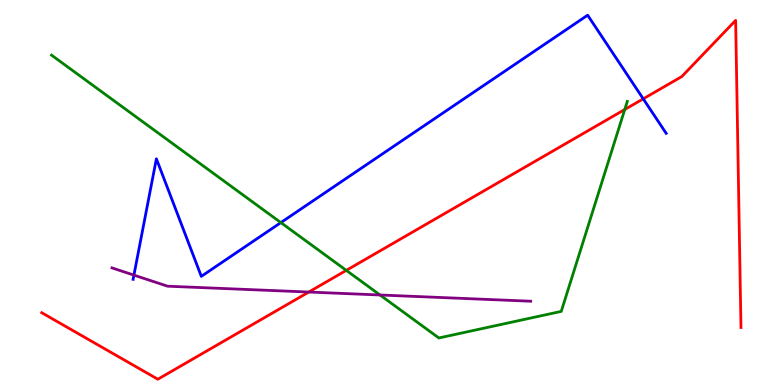[{'lines': ['blue', 'red'], 'intersections': [{'x': 8.3, 'y': 7.43}]}, {'lines': ['green', 'red'], 'intersections': [{'x': 4.47, 'y': 2.98}, {'x': 8.06, 'y': 7.16}]}, {'lines': ['purple', 'red'], 'intersections': [{'x': 3.98, 'y': 2.41}]}, {'lines': ['blue', 'green'], 'intersections': [{'x': 3.62, 'y': 4.22}]}, {'lines': ['blue', 'purple'], 'intersections': [{'x': 1.73, 'y': 2.85}]}, {'lines': ['green', 'purple'], 'intersections': [{'x': 4.9, 'y': 2.34}]}]